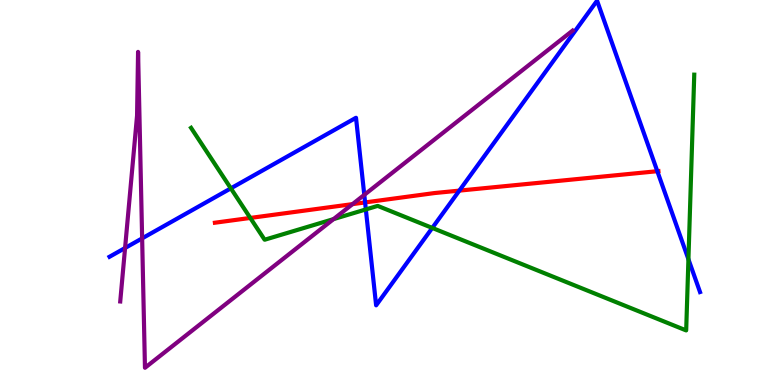[{'lines': ['blue', 'red'], 'intersections': [{'x': 4.71, 'y': 4.74}, {'x': 5.93, 'y': 5.05}, {'x': 8.48, 'y': 5.55}]}, {'lines': ['green', 'red'], 'intersections': [{'x': 3.23, 'y': 4.34}]}, {'lines': ['purple', 'red'], 'intersections': [{'x': 4.55, 'y': 4.7}]}, {'lines': ['blue', 'green'], 'intersections': [{'x': 2.98, 'y': 5.11}, {'x': 4.72, 'y': 4.56}, {'x': 5.58, 'y': 4.08}, {'x': 8.88, 'y': 3.27}]}, {'lines': ['blue', 'purple'], 'intersections': [{'x': 1.61, 'y': 3.56}, {'x': 1.83, 'y': 3.81}, {'x': 4.7, 'y': 4.94}]}, {'lines': ['green', 'purple'], 'intersections': [{'x': 4.3, 'y': 4.31}]}]